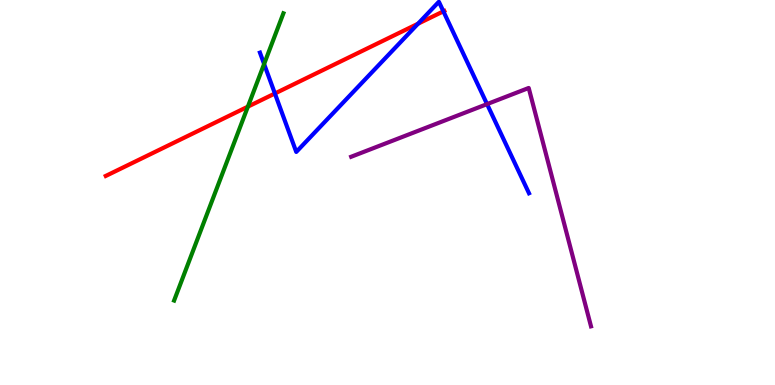[{'lines': ['blue', 'red'], 'intersections': [{'x': 3.55, 'y': 7.57}, {'x': 5.39, 'y': 9.38}, {'x': 5.72, 'y': 9.71}]}, {'lines': ['green', 'red'], 'intersections': [{'x': 3.2, 'y': 7.23}]}, {'lines': ['purple', 'red'], 'intersections': []}, {'lines': ['blue', 'green'], 'intersections': [{'x': 3.41, 'y': 8.34}]}, {'lines': ['blue', 'purple'], 'intersections': [{'x': 6.28, 'y': 7.3}]}, {'lines': ['green', 'purple'], 'intersections': []}]